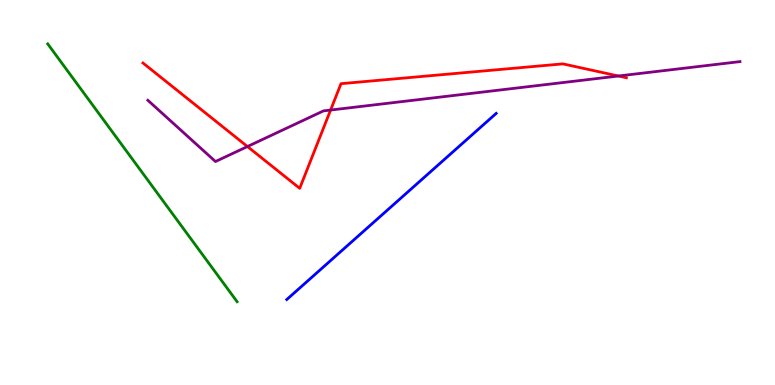[{'lines': ['blue', 'red'], 'intersections': []}, {'lines': ['green', 'red'], 'intersections': []}, {'lines': ['purple', 'red'], 'intersections': [{'x': 3.19, 'y': 6.19}, {'x': 4.27, 'y': 7.14}, {'x': 7.98, 'y': 8.03}]}, {'lines': ['blue', 'green'], 'intersections': []}, {'lines': ['blue', 'purple'], 'intersections': []}, {'lines': ['green', 'purple'], 'intersections': []}]